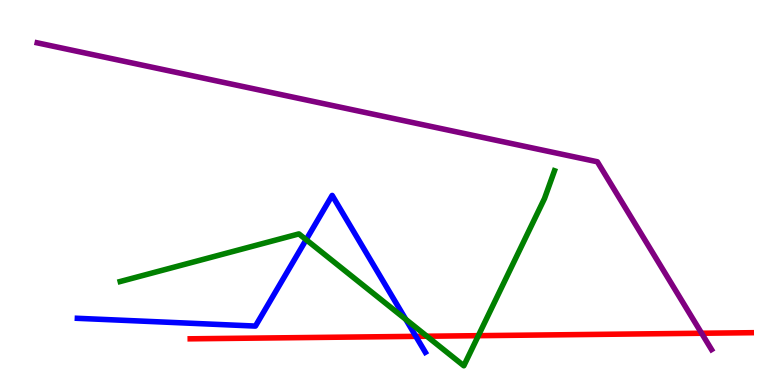[{'lines': ['blue', 'red'], 'intersections': [{'x': 5.37, 'y': 1.26}]}, {'lines': ['green', 'red'], 'intersections': [{'x': 5.51, 'y': 1.27}, {'x': 6.17, 'y': 1.28}]}, {'lines': ['purple', 'red'], 'intersections': [{'x': 9.05, 'y': 1.34}]}, {'lines': ['blue', 'green'], 'intersections': [{'x': 3.95, 'y': 3.77}, {'x': 5.24, 'y': 1.7}]}, {'lines': ['blue', 'purple'], 'intersections': []}, {'lines': ['green', 'purple'], 'intersections': []}]